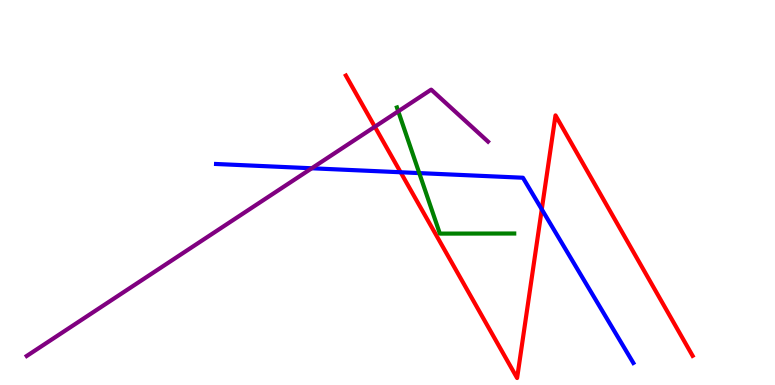[{'lines': ['blue', 'red'], 'intersections': [{'x': 5.17, 'y': 5.53}, {'x': 6.99, 'y': 4.56}]}, {'lines': ['green', 'red'], 'intersections': []}, {'lines': ['purple', 'red'], 'intersections': [{'x': 4.84, 'y': 6.71}]}, {'lines': ['blue', 'green'], 'intersections': [{'x': 5.41, 'y': 5.5}]}, {'lines': ['blue', 'purple'], 'intersections': [{'x': 4.02, 'y': 5.63}]}, {'lines': ['green', 'purple'], 'intersections': [{'x': 5.14, 'y': 7.11}]}]